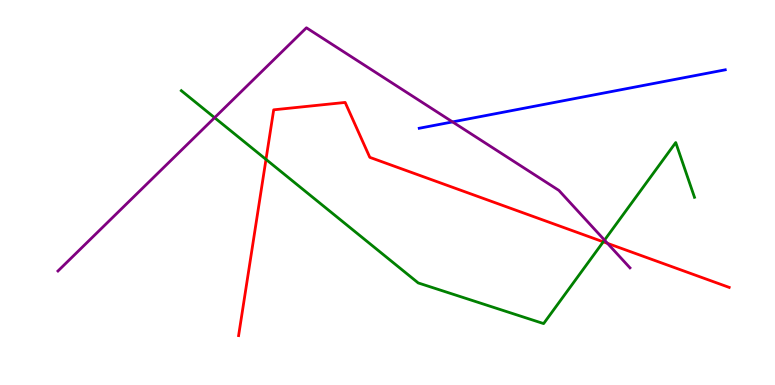[{'lines': ['blue', 'red'], 'intersections': []}, {'lines': ['green', 'red'], 'intersections': [{'x': 3.43, 'y': 5.86}, {'x': 7.78, 'y': 3.72}]}, {'lines': ['purple', 'red'], 'intersections': [{'x': 7.84, 'y': 3.68}]}, {'lines': ['blue', 'green'], 'intersections': []}, {'lines': ['blue', 'purple'], 'intersections': [{'x': 5.84, 'y': 6.83}]}, {'lines': ['green', 'purple'], 'intersections': [{'x': 2.77, 'y': 6.94}, {'x': 7.8, 'y': 3.76}]}]